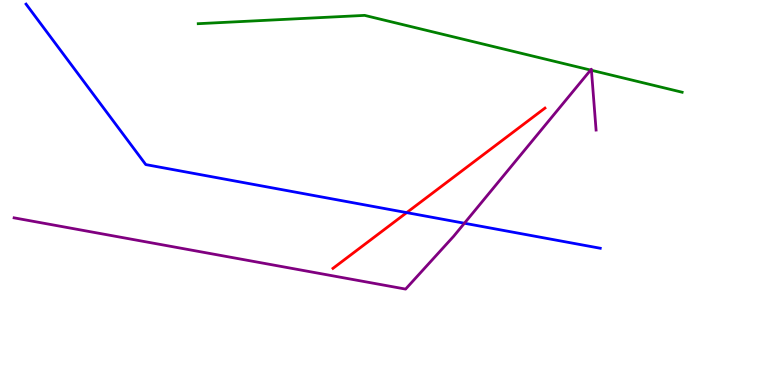[{'lines': ['blue', 'red'], 'intersections': [{'x': 5.25, 'y': 4.48}]}, {'lines': ['green', 'red'], 'intersections': []}, {'lines': ['purple', 'red'], 'intersections': []}, {'lines': ['blue', 'green'], 'intersections': []}, {'lines': ['blue', 'purple'], 'intersections': [{'x': 5.99, 'y': 4.2}]}, {'lines': ['green', 'purple'], 'intersections': [{'x': 7.62, 'y': 8.18}, {'x': 7.63, 'y': 8.17}]}]